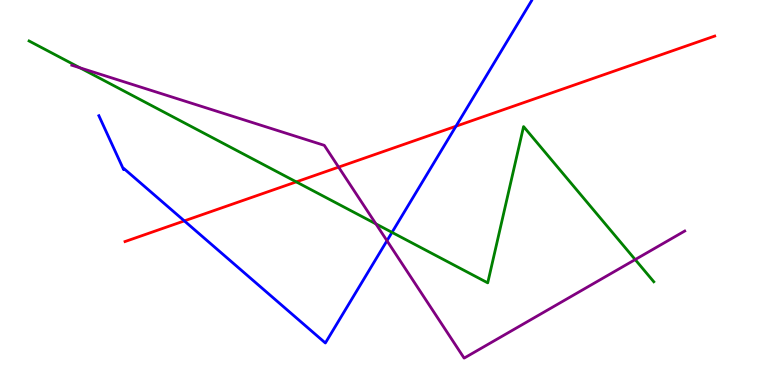[{'lines': ['blue', 'red'], 'intersections': [{'x': 2.38, 'y': 4.26}, {'x': 5.88, 'y': 6.72}]}, {'lines': ['green', 'red'], 'intersections': [{'x': 3.82, 'y': 5.28}]}, {'lines': ['purple', 'red'], 'intersections': [{'x': 4.37, 'y': 5.66}]}, {'lines': ['blue', 'green'], 'intersections': [{'x': 5.06, 'y': 3.96}]}, {'lines': ['blue', 'purple'], 'intersections': [{'x': 4.99, 'y': 3.75}]}, {'lines': ['green', 'purple'], 'intersections': [{'x': 1.03, 'y': 8.24}, {'x': 4.85, 'y': 4.18}, {'x': 8.2, 'y': 3.26}]}]